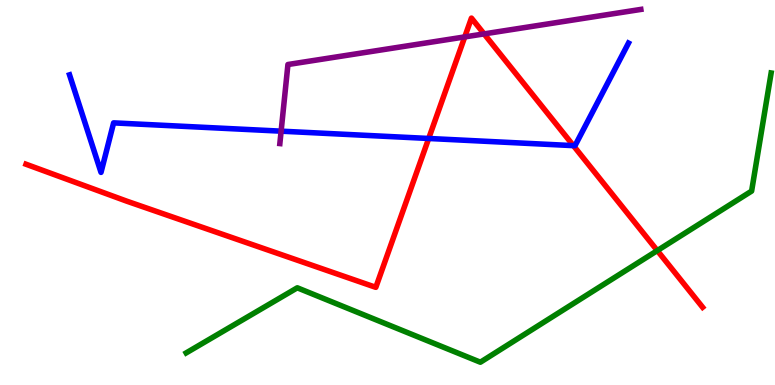[{'lines': ['blue', 'red'], 'intersections': [{'x': 5.53, 'y': 6.4}, {'x': 7.4, 'y': 6.22}]}, {'lines': ['green', 'red'], 'intersections': [{'x': 8.48, 'y': 3.49}]}, {'lines': ['purple', 'red'], 'intersections': [{'x': 6.0, 'y': 9.04}, {'x': 6.25, 'y': 9.12}]}, {'lines': ['blue', 'green'], 'intersections': []}, {'lines': ['blue', 'purple'], 'intersections': [{'x': 3.63, 'y': 6.59}]}, {'lines': ['green', 'purple'], 'intersections': []}]